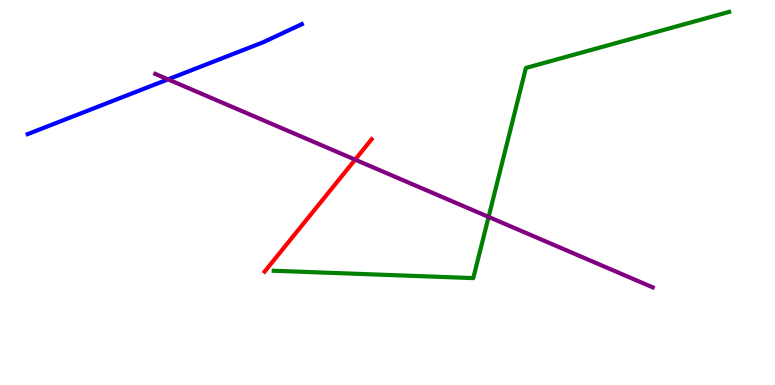[{'lines': ['blue', 'red'], 'intersections': []}, {'lines': ['green', 'red'], 'intersections': []}, {'lines': ['purple', 'red'], 'intersections': [{'x': 4.58, 'y': 5.85}]}, {'lines': ['blue', 'green'], 'intersections': []}, {'lines': ['blue', 'purple'], 'intersections': [{'x': 2.17, 'y': 7.94}]}, {'lines': ['green', 'purple'], 'intersections': [{'x': 6.3, 'y': 4.37}]}]